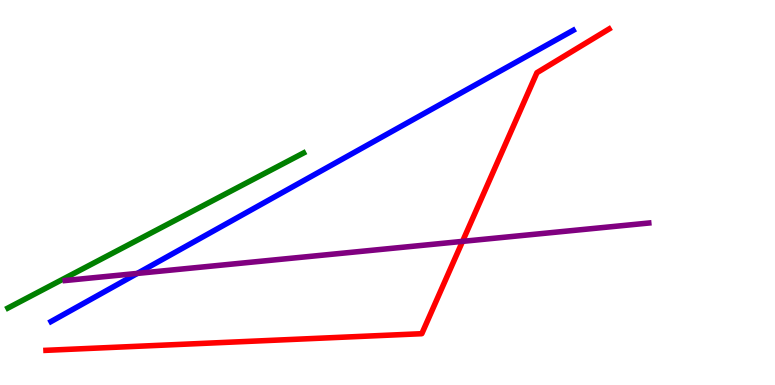[{'lines': ['blue', 'red'], 'intersections': []}, {'lines': ['green', 'red'], 'intersections': []}, {'lines': ['purple', 'red'], 'intersections': [{'x': 5.97, 'y': 3.73}]}, {'lines': ['blue', 'green'], 'intersections': []}, {'lines': ['blue', 'purple'], 'intersections': [{'x': 1.77, 'y': 2.9}]}, {'lines': ['green', 'purple'], 'intersections': []}]